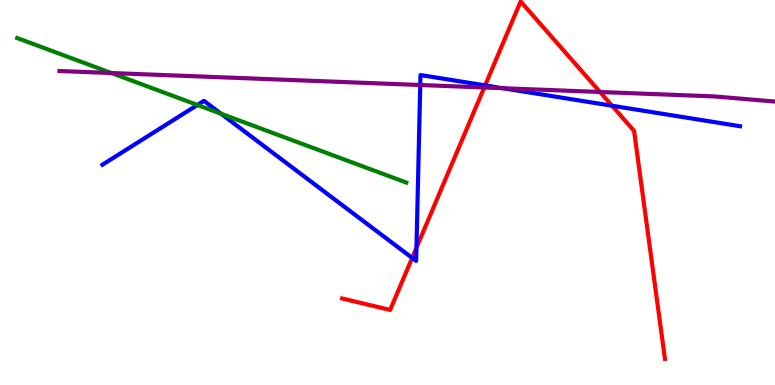[{'lines': ['blue', 'red'], 'intersections': [{'x': 5.32, 'y': 3.3}, {'x': 5.37, 'y': 3.57}, {'x': 6.26, 'y': 7.78}, {'x': 7.9, 'y': 7.25}]}, {'lines': ['green', 'red'], 'intersections': []}, {'lines': ['purple', 'red'], 'intersections': [{'x': 6.25, 'y': 7.73}, {'x': 7.74, 'y': 7.61}]}, {'lines': ['blue', 'green'], 'intersections': [{'x': 2.55, 'y': 7.27}, {'x': 2.85, 'y': 7.05}]}, {'lines': ['blue', 'purple'], 'intersections': [{'x': 5.42, 'y': 7.79}, {'x': 6.49, 'y': 7.71}]}, {'lines': ['green', 'purple'], 'intersections': [{'x': 1.44, 'y': 8.1}]}]